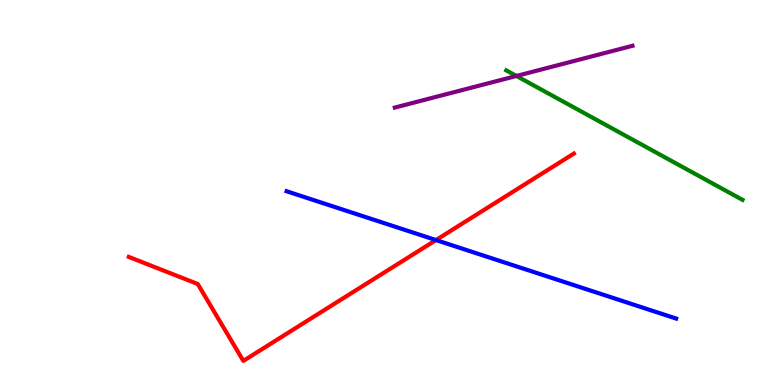[{'lines': ['blue', 'red'], 'intersections': [{'x': 5.63, 'y': 3.76}]}, {'lines': ['green', 'red'], 'intersections': []}, {'lines': ['purple', 'red'], 'intersections': []}, {'lines': ['blue', 'green'], 'intersections': []}, {'lines': ['blue', 'purple'], 'intersections': []}, {'lines': ['green', 'purple'], 'intersections': [{'x': 6.66, 'y': 8.03}]}]